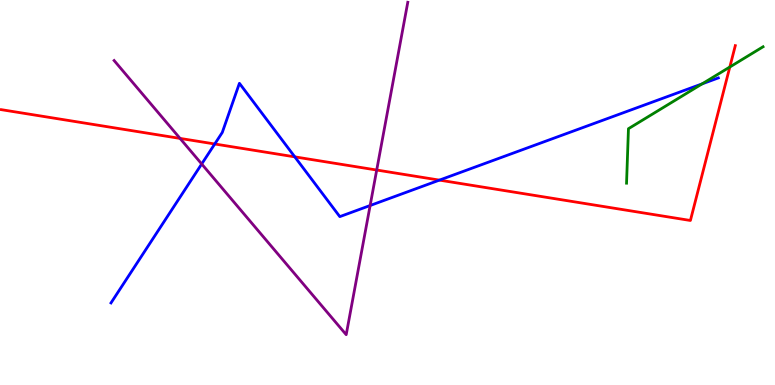[{'lines': ['blue', 'red'], 'intersections': [{'x': 2.77, 'y': 6.26}, {'x': 3.8, 'y': 5.93}, {'x': 5.67, 'y': 5.32}]}, {'lines': ['green', 'red'], 'intersections': [{'x': 9.42, 'y': 8.26}]}, {'lines': ['purple', 'red'], 'intersections': [{'x': 2.32, 'y': 6.41}, {'x': 4.86, 'y': 5.58}]}, {'lines': ['blue', 'green'], 'intersections': [{'x': 9.06, 'y': 7.82}]}, {'lines': ['blue', 'purple'], 'intersections': [{'x': 2.6, 'y': 5.74}, {'x': 4.78, 'y': 4.66}]}, {'lines': ['green', 'purple'], 'intersections': []}]